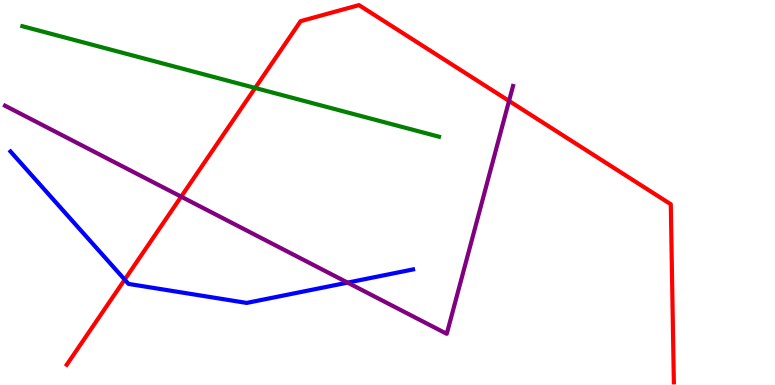[{'lines': ['blue', 'red'], 'intersections': [{'x': 1.61, 'y': 2.74}]}, {'lines': ['green', 'red'], 'intersections': [{'x': 3.29, 'y': 7.72}]}, {'lines': ['purple', 'red'], 'intersections': [{'x': 2.34, 'y': 4.89}, {'x': 6.57, 'y': 7.38}]}, {'lines': ['blue', 'green'], 'intersections': []}, {'lines': ['blue', 'purple'], 'intersections': [{'x': 4.49, 'y': 2.66}]}, {'lines': ['green', 'purple'], 'intersections': []}]